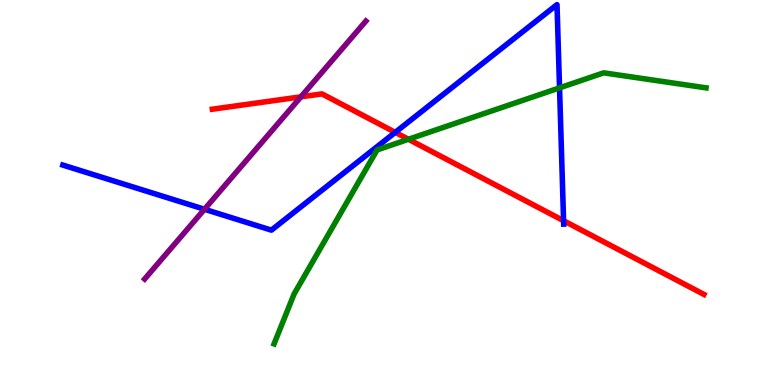[{'lines': ['blue', 'red'], 'intersections': [{'x': 5.1, 'y': 6.56}, {'x': 7.27, 'y': 4.27}]}, {'lines': ['green', 'red'], 'intersections': [{'x': 5.27, 'y': 6.38}]}, {'lines': ['purple', 'red'], 'intersections': [{'x': 3.88, 'y': 7.48}]}, {'lines': ['blue', 'green'], 'intersections': [{'x': 7.22, 'y': 7.72}]}, {'lines': ['blue', 'purple'], 'intersections': [{'x': 2.64, 'y': 4.56}]}, {'lines': ['green', 'purple'], 'intersections': []}]